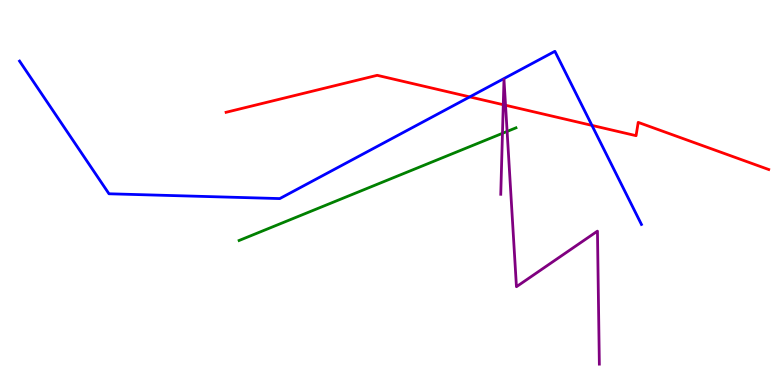[{'lines': ['blue', 'red'], 'intersections': [{'x': 6.06, 'y': 7.48}, {'x': 7.64, 'y': 6.74}]}, {'lines': ['green', 'red'], 'intersections': []}, {'lines': ['purple', 'red'], 'intersections': [{'x': 6.49, 'y': 7.28}, {'x': 6.52, 'y': 7.27}]}, {'lines': ['blue', 'green'], 'intersections': []}, {'lines': ['blue', 'purple'], 'intersections': []}, {'lines': ['green', 'purple'], 'intersections': [{'x': 6.48, 'y': 6.54}, {'x': 6.54, 'y': 6.59}]}]